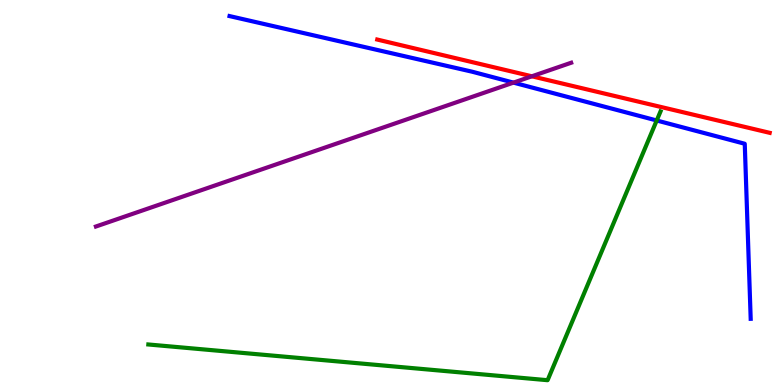[{'lines': ['blue', 'red'], 'intersections': []}, {'lines': ['green', 'red'], 'intersections': []}, {'lines': ['purple', 'red'], 'intersections': [{'x': 6.86, 'y': 8.02}]}, {'lines': ['blue', 'green'], 'intersections': [{'x': 8.47, 'y': 6.87}]}, {'lines': ['blue', 'purple'], 'intersections': [{'x': 6.63, 'y': 7.85}]}, {'lines': ['green', 'purple'], 'intersections': []}]